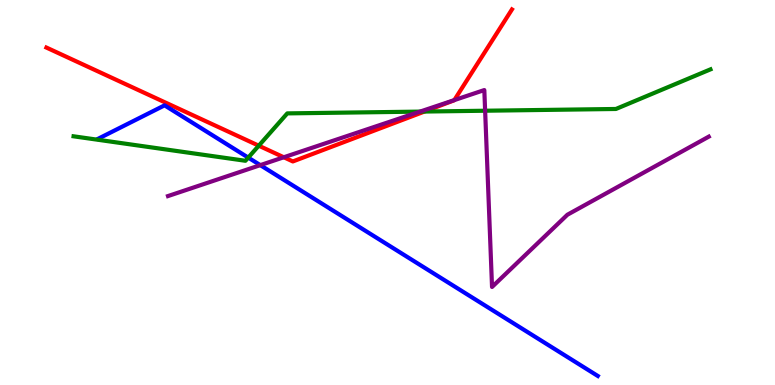[{'lines': ['blue', 'red'], 'intersections': []}, {'lines': ['green', 'red'], 'intersections': [{'x': 3.34, 'y': 6.22}, {'x': 5.48, 'y': 7.1}]}, {'lines': ['purple', 'red'], 'intersections': [{'x': 3.66, 'y': 5.92}, {'x': 5.86, 'y': 7.4}]}, {'lines': ['blue', 'green'], 'intersections': [{'x': 3.2, 'y': 5.91}]}, {'lines': ['blue', 'purple'], 'intersections': [{'x': 3.36, 'y': 5.71}]}, {'lines': ['green', 'purple'], 'intersections': [{'x': 5.42, 'y': 7.1}, {'x': 6.26, 'y': 7.12}]}]